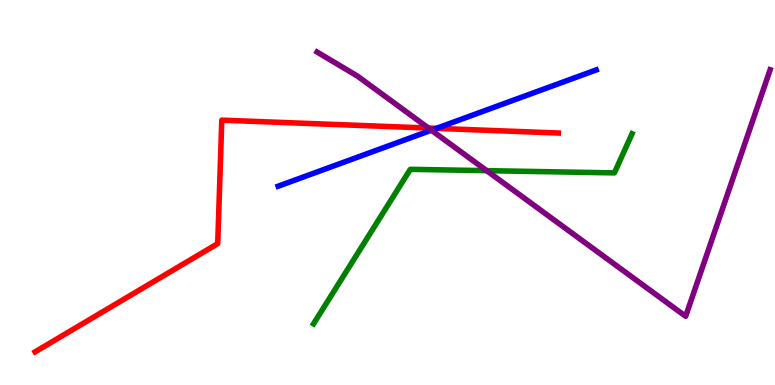[{'lines': ['blue', 'red'], 'intersections': [{'x': 5.63, 'y': 6.67}]}, {'lines': ['green', 'red'], 'intersections': []}, {'lines': ['purple', 'red'], 'intersections': [{'x': 5.53, 'y': 6.67}]}, {'lines': ['blue', 'green'], 'intersections': []}, {'lines': ['blue', 'purple'], 'intersections': [{'x': 5.57, 'y': 6.62}]}, {'lines': ['green', 'purple'], 'intersections': [{'x': 6.28, 'y': 5.57}]}]